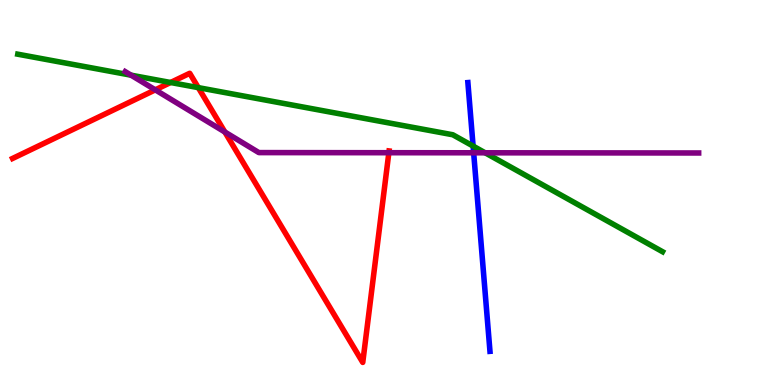[{'lines': ['blue', 'red'], 'intersections': []}, {'lines': ['green', 'red'], 'intersections': [{'x': 2.2, 'y': 7.86}, {'x': 2.56, 'y': 7.72}]}, {'lines': ['purple', 'red'], 'intersections': [{'x': 2.0, 'y': 7.67}, {'x': 2.9, 'y': 6.57}, {'x': 5.02, 'y': 6.03}]}, {'lines': ['blue', 'green'], 'intersections': [{'x': 6.1, 'y': 6.21}]}, {'lines': ['blue', 'purple'], 'intersections': [{'x': 6.11, 'y': 6.03}]}, {'lines': ['green', 'purple'], 'intersections': [{'x': 1.69, 'y': 8.05}, {'x': 6.26, 'y': 6.03}]}]